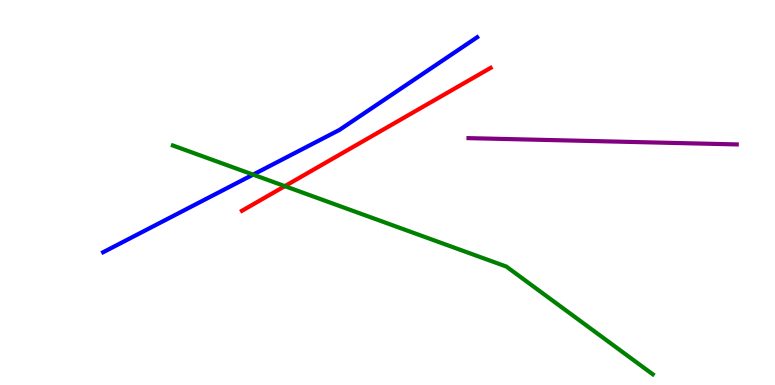[{'lines': ['blue', 'red'], 'intersections': []}, {'lines': ['green', 'red'], 'intersections': [{'x': 3.68, 'y': 5.17}]}, {'lines': ['purple', 'red'], 'intersections': []}, {'lines': ['blue', 'green'], 'intersections': [{'x': 3.27, 'y': 5.46}]}, {'lines': ['blue', 'purple'], 'intersections': []}, {'lines': ['green', 'purple'], 'intersections': []}]